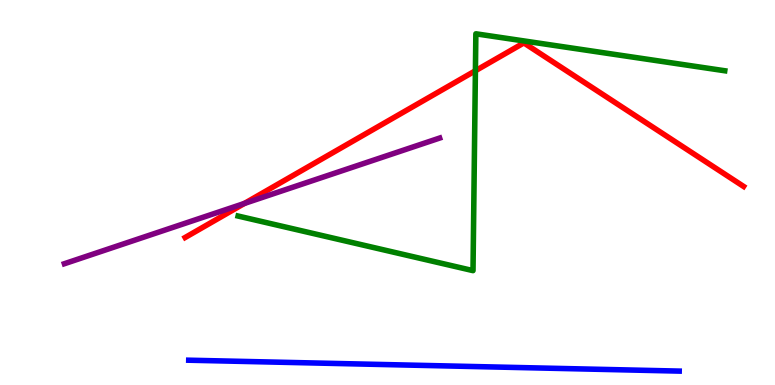[{'lines': ['blue', 'red'], 'intersections': []}, {'lines': ['green', 'red'], 'intersections': [{'x': 6.13, 'y': 8.16}]}, {'lines': ['purple', 'red'], 'intersections': [{'x': 3.15, 'y': 4.72}]}, {'lines': ['blue', 'green'], 'intersections': []}, {'lines': ['blue', 'purple'], 'intersections': []}, {'lines': ['green', 'purple'], 'intersections': []}]